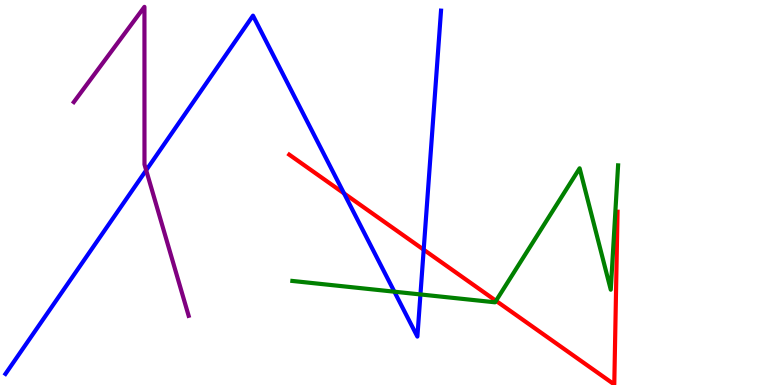[{'lines': ['blue', 'red'], 'intersections': [{'x': 4.44, 'y': 4.98}, {'x': 5.47, 'y': 3.51}]}, {'lines': ['green', 'red'], 'intersections': [{'x': 6.4, 'y': 2.19}]}, {'lines': ['purple', 'red'], 'intersections': []}, {'lines': ['blue', 'green'], 'intersections': [{'x': 5.09, 'y': 2.42}, {'x': 5.43, 'y': 2.35}]}, {'lines': ['blue', 'purple'], 'intersections': [{'x': 1.89, 'y': 5.58}]}, {'lines': ['green', 'purple'], 'intersections': []}]